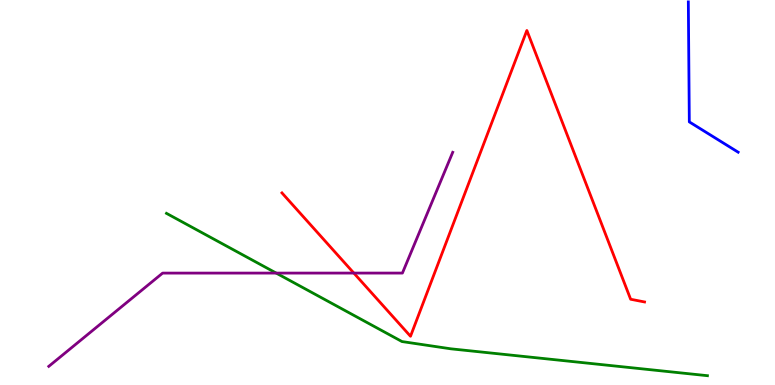[{'lines': ['blue', 'red'], 'intersections': []}, {'lines': ['green', 'red'], 'intersections': []}, {'lines': ['purple', 'red'], 'intersections': [{'x': 4.57, 'y': 2.91}]}, {'lines': ['blue', 'green'], 'intersections': []}, {'lines': ['blue', 'purple'], 'intersections': []}, {'lines': ['green', 'purple'], 'intersections': [{'x': 3.56, 'y': 2.91}]}]